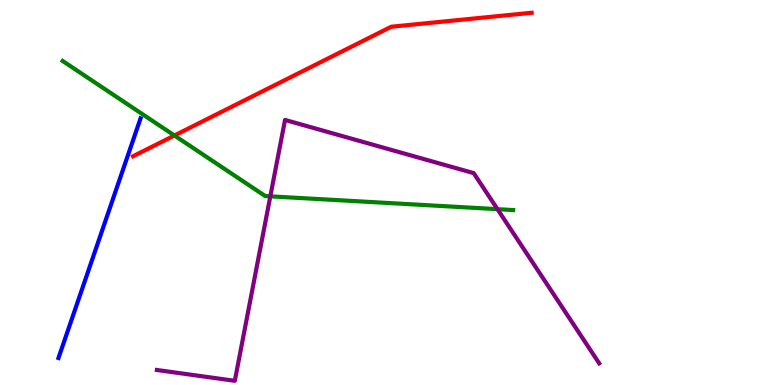[{'lines': ['blue', 'red'], 'intersections': []}, {'lines': ['green', 'red'], 'intersections': [{'x': 2.25, 'y': 6.48}]}, {'lines': ['purple', 'red'], 'intersections': []}, {'lines': ['blue', 'green'], 'intersections': []}, {'lines': ['blue', 'purple'], 'intersections': []}, {'lines': ['green', 'purple'], 'intersections': [{'x': 3.49, 'y': 4.9}, {'x': 6.42, 'y': 4.57}]}]